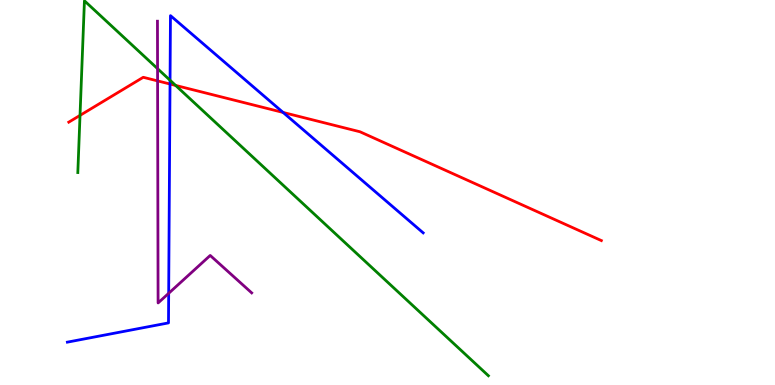[{'lines': ['blue', 'red'], 'intersections': [{'x': 2.19, 'y': 7.82}, {'x': 3.65, 'y': 7.08}]}, {'lines': ['green', 'red'], 'intersections': [{'x': 1.03, 'y': 7.0}, {'x': 2.27, 'y': 7.78}]}, {'lines': ['purple', 'red'], 'intersections': [{'x': 2.03, 'y': 7.9}]}, {'lines': ['blue', 'green'], 'intersections': [{'x': 2.19, 'y': 7.92}]}, {'lines': ['blue', 'purple'], 'intersections': [{'x': 2.18, 'y': 2.38}]}, {'lines': ['green', 'purple'], 'intersections': [{'x': 2.03, 'y': 8.22}]}]